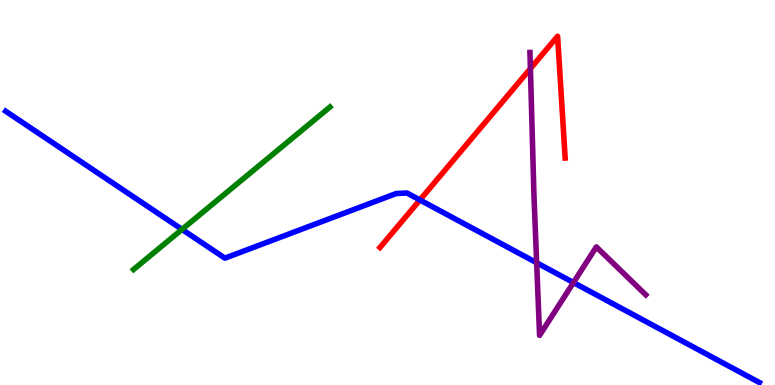[{'lines': ['blue', 'red'], 'intersections': [{'x': 5.42, 'y': 4.81}]}, {'lines': ['green', 'red'], 'intersections': []}, {'lines': ['purple', 'red'], 'intersections': [{'x': 6.84, 'y': 8.22}]}, {'lines': ['blue', 'green'], 'intersections': [{'x': 2.35, 'y': 4.04}]}, {'lines': ['blue', 'purple'], 'intersections': [{'x': 6.92, 'y': 3.18}, {'x': 7.4, 'y': 2.66}]}, {'lines': ['green', 'purple'], 'intersections': []}]